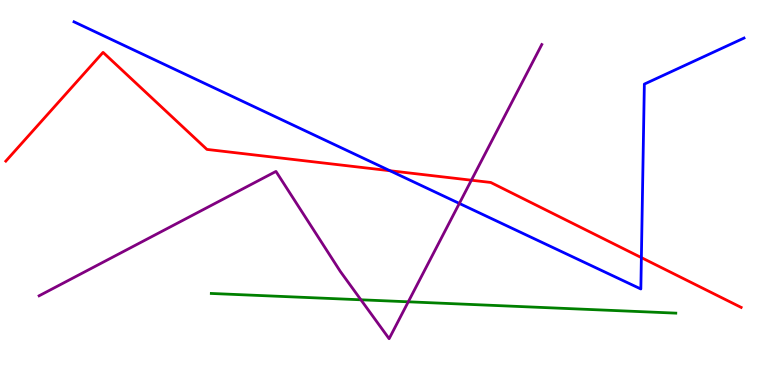[{'lines': ['blue', 'red'], 'intersections': [{'x': 5.03, 'y': 5.57}, {'x': 8.28, 'y': 3.31}]}, {'lines': ['green', 'red'], 'intersections': []}, {'lines': ['purple', 'red'], 'intersections': [{'x': 6.08, 'y': 5.32}]}, {'lines': ['blue', 'green'], 'intersections': []}, {'lines': ['blue', 'purple'], 'intersections': [{'x': 5.93, 'y': 4.72}]}, {'lines': ['green', 'purple'], 'intersections': [{'x': 4.66, 'y': 2.21}, {'x': 5.27, 'y': 2.16}]}]